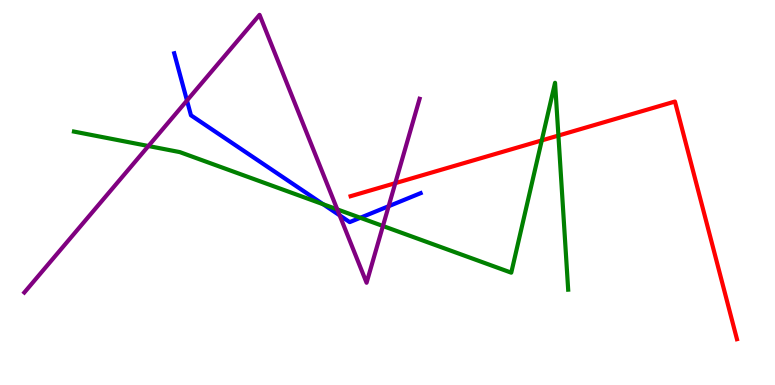[{'lines': ['blue', 'red'], 'intersections': []}, {'lines': ['green', 'red'], 'intersections': [{'x': 6.99, 'y': 6.35}, {'x': 7.21, 'y': 6.48}]}, {'lines': ['purple', 'red'], 'intersections': [{'x': 5.1, 'y': 5.24}]}, {'lines': ['blue', 'green'], 'intersections': [{'x': 4.17, 'y': 4.69}, {'x': 4.65, 'y': 4.34}]}, {'lines': ['blue', 'purple'], 'intersections': [{'x': 2.41, 'y': 7.39}, {'x': 4.38, 'y': 4.41}, {'x': 5.01, 'y': 4.64}]}, {'lines': ['green', 'purple'], 'intersections': [{'x': 1.92, 'y': 6.21}, {'x': 4.35, 'y': 4.56}, {'x': 4.94, 'y': 4.13}]}]